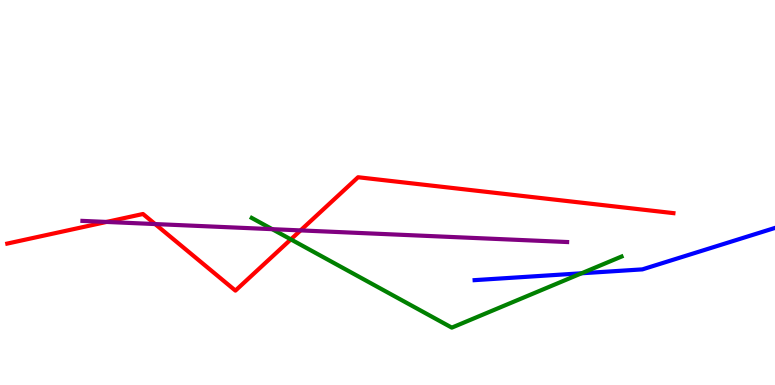[{'lines': ['blue', 'red'], 'intersections': []}, {'lines': ['green', 'red'], 'intersections': [{'x': 3.75, 'y': 3.78}]}, {'lines': ['purple', 'red'], 'intersections': [{'x': 1.37, 'y': 4.24}, {'x': 2.0, 'y': 4.18}, {'x': 3.88, 'y': 4.02}]}, {'lines': ['blue', 'green'], 'intersections': [{'x': 7.5, 'y': 2.9}]}, {'lines': ['blue', 'purple'], 'intersections': []}, {'lines': ['green', 'purple'], 'intersections': [{'x': 3.51, 'y': 4.05}]}]